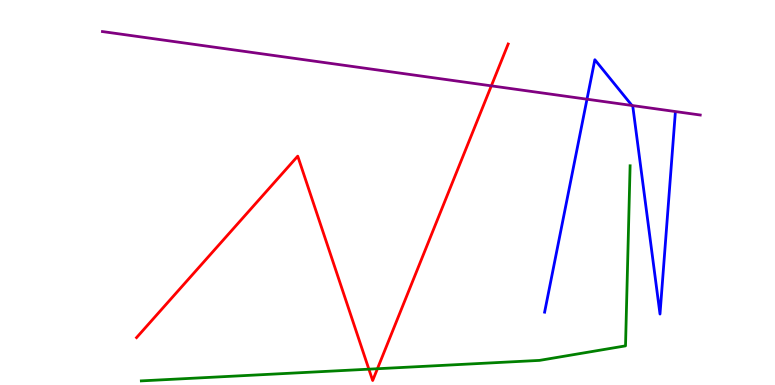[{'lines': ['blue', 'red'], 'intersections': []}, {'lines': ['green', 'red'], 'intersections': [{'x': 4.76, 'y': 0.411}, {'x': 4.87, 'y': 0.422}]}, {'lines': ['purple', 'red'], 'intersections': [{'x': 6.34, 'y': 7.77}]}, {'lines': ['blue', 'green'], 'intersections': []}, {'lines': ['blue', 'purple'], 'intersections': [{'x': 7.57, 'y': 7.42}, {'x': 8.15, 'y': 7.26}]}, {'lines': ['green', 'purple'], 'intersections': []}]